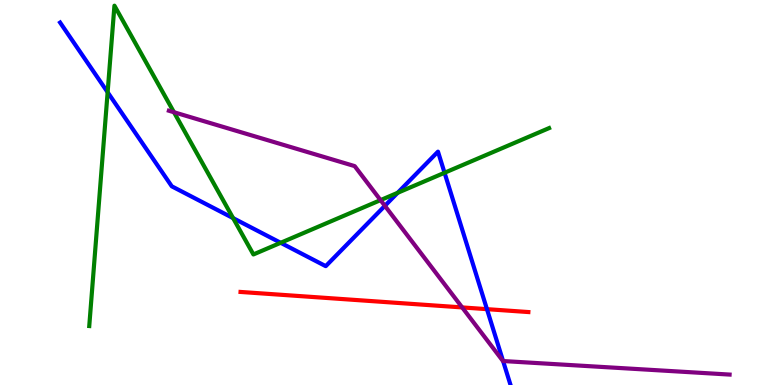[{'lines': ['blue', 'red'], 'intersections': [{'x': 6.28, 'y': 1.97}]}, {'lines': ['green', 'red'], 'intersections': []}, {'lines': ['purple', 'red'], 'intersections': [{'x': 5.96, 'y': 2.01}]}, {'lines': ['blue', 'green'], 'intersections': [{'x': 1.39, 'y': 7.6}, {'x': 3.01, 'y': 4.33}, {'x': 3.62, 'y': 3.69}, {'x': 5.13, 'y': 4.99}, {'x': 5.74, 'y': 5.51}]}, {'lines': ['blue', 'purple'], 'intersections': [{'x': 4.97, 'y': 4.65}, {'x': 6.49, 'y': 0.622}]}, {'lines': ['green', 'purple'], 'intersections': [{'x': 2.24, 'y': 7.08}, {'x': 4.91, 'y': 4.8}]}]